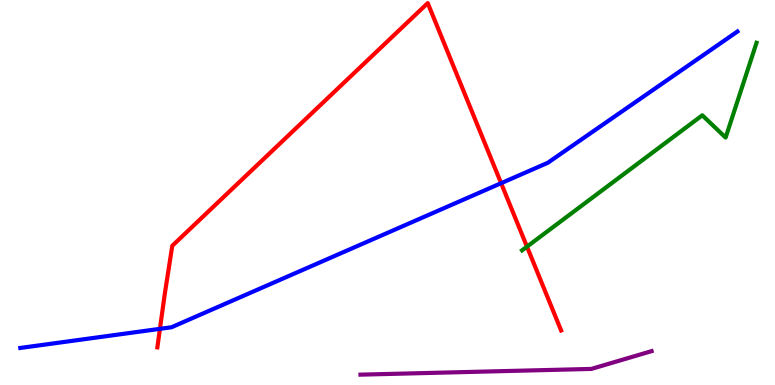[{'lines': ['blue', 'red'], 'intersections': [{'x': 2.06, 'y': 1.46}, {'x': 6.47, 'y': 5.24}]}, {'lines': ['green', 'red'], 'intersections': [{'x': 6.8, 'y': 3.59}]}, {'lines': ['purple', 'red'], 'intersections': []}, {'lines': ['blue', 'green'], 'intersections': []}, {'lines': ['blue', 'purple'], 'intersections': []}, {'lines': ['green', 'purple'], 'intersections': []}]